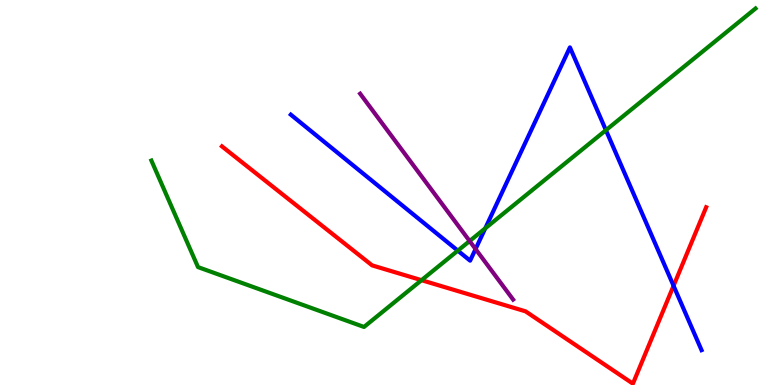[{'lines': ['blue', 'red'], 'intersections': [{'x': 8.69, 'y': 2.58}]}, {'lines': ['green', 'red'], 'intersections': [{'x': 5.44, 'y': 2.72}]}, {'lines': ['purple', 'red'], 'intersections': []}, {'lines': ['blue', 'green'], 'intersections': [{'x': 5.91, 'y': 3.49}, {'x': 6.26, 'y': 4.07}, {'x': 7.82, 'y': 6.62}]}, {'lines': ['blue', 'purple'], 'intersections': [{'x': 6.14, 'y': 3.53}]}, {'lines': ['green', 'purple'], 'intersections': [{'x': 6.06, 'y': 3.74}]}]